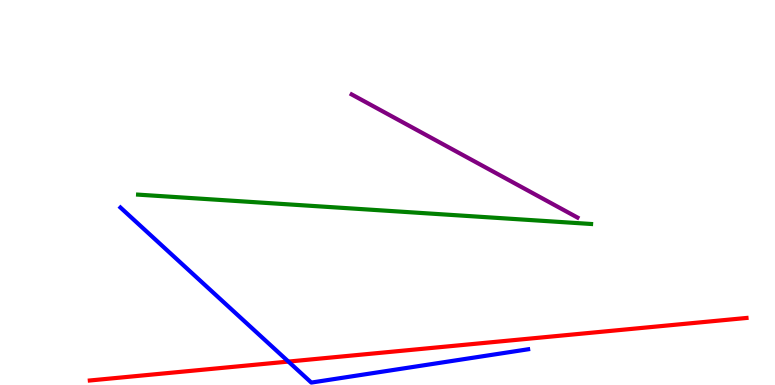[{'lines': ['blue', 'red'], 'intersections': [{'x': 3.72, 'y': 0.608}]}, {'lines': ['green', 'red'], 'intersections': []}, {'lines': ['purple', 'red'], 'intersections': []}, {'lines': ['blue', 'green'], 'intersections': []}, {'lines': ['blue', 'purple'], 'intersections': []}, {'lines': ['green', 'purple'], 'intersections': []}]